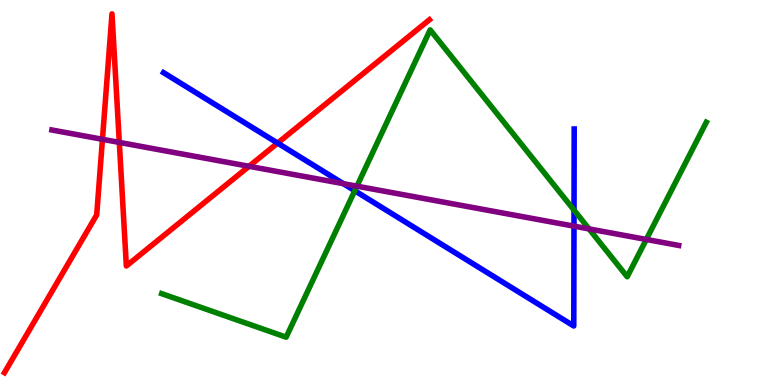[{'lines': ['blue', 'red'], 'intersections': [{'x': 3.58, 'y': 6.28}]}, {'lines': ['green', 'red'], 'intersections': []}, {'lines': ['purple', 'red'], 'intersections': [{'x': 1.32, 'y': 6.38}, {'x': 1.54, 'y': 6.3}, {'x': 3.21, 'y': 5.68}]}, {'lines': ['blue', 'green'], 'intersections': [{'x': 4.58, 'y': 5.05}, {'x': 7.41, 'y': 4.54}]}, {'lines': ['blue', 'purple'], 'intersections': [{'x': 4.43, 'y': 5.23}, {'x': 7.41, 'y': 4.13}]}, {'lines': ['green', 'purple'], 'intersections': [{'x': 4.61, 'y': 5.16}, {'x': 7.6, 'y': 4.05}, {'x': 8.34, 'y': 3.78}]}]